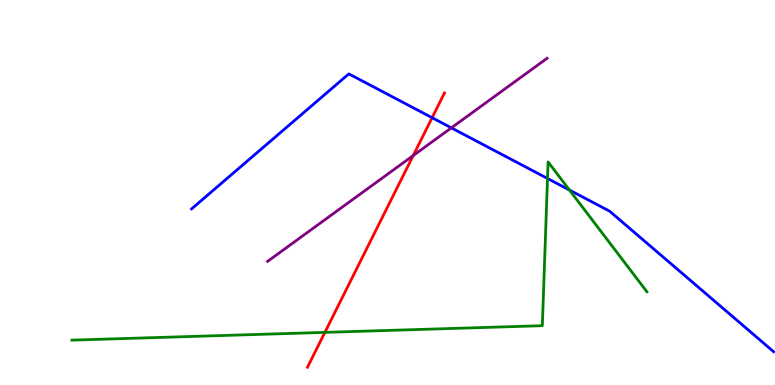[{'lines': ['blue', 'red'], 'intersections': [{'x': 5.58, 'y': 6.94}]}, {'lines': ['green', 'red'], 'intersections': [{'x': 4.19, 'y': 1.37}]}, {'lines': ['purple', 'red'], 'intersections': [{'x': 5.33, 'y': 5.96}]}, {'lines': ['blue', 'green'], 'intersections': [{'x': 7.06, 'y': 5.36}, {'x': 7.35, 'y': 5.06}]}, {'lines': ['blue', 'purple'], 'intersections': [{'x': 5.82, 'y': 6.68}]}, {'lines': ['green', 'purple'], 'intersections': []}]